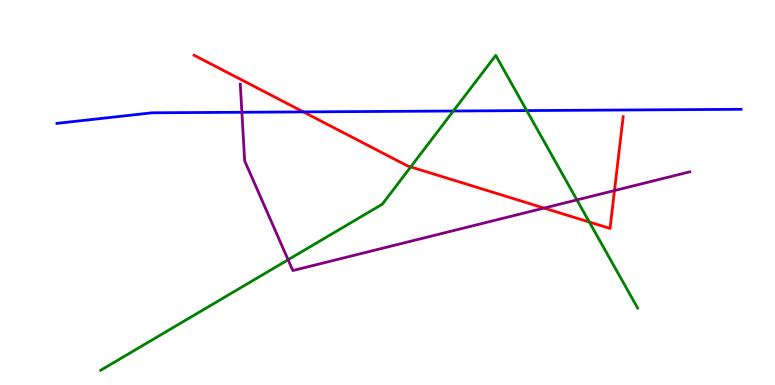[{'lines': ['blue', 'red'], 'intersections': [{'x': 3.91, 'y': 7.09}]}, {'lines': ['green', 'red'], 'intersections': [{'x': 5.3, 'y': 5.66}, {'x': 7.6, 'y': 4.23}]}, {'lines': ['purple', 'red'], 'intersections': [{'x': 7.02, 'y': 4.6}, {'x': 7.93, 'y': 5.05}]}, {'lines': ['blue', 'green'], 'intersections': [{'x': 5.85, 'y': 7.12}, {'x': 6.8, 'y': 7.13}]}, {'lines': ['blue', 'purple'], 'intersections': [{'x': 3.12, 'y': 7.08}]}, {'lines': ['green', 'purple'], 'intersections': [{'x': 3.72, 'y': 3.25}, {'x': 7.44, 'y': 4.81}]}]